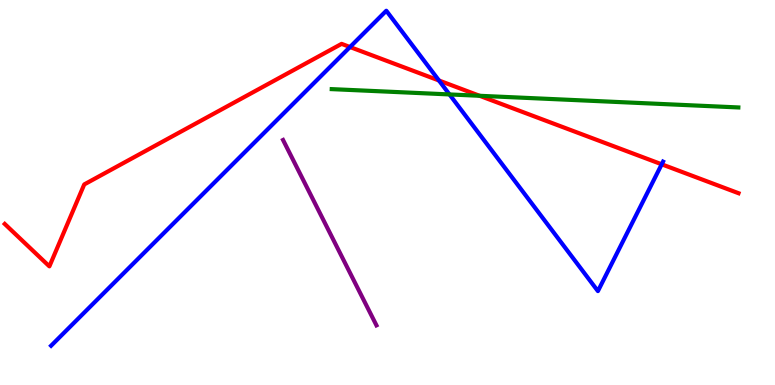[{'lines': ['blue', 'red'], 'intersections': [{'x': 4.52, 'y': 8.78}, {'x': 5.66, 'y': 7.91}, {'x': 8.54, 'y': 5.73}]}, {'lines': ['green', 'red'], 'intersections': [{'x': 6.19, 'y': 7.51}]}, {'lines': ['purple', 'red'], 'intersections': []}, {'lines': ['blue', 'green'], 'intersections': [{'x': 5.8, 'y': 7.55}]}, {'lines': ['blue', 'purple'], 'intersections': []}, {'lines': ['green', 'purple'], 'intersections': []}]